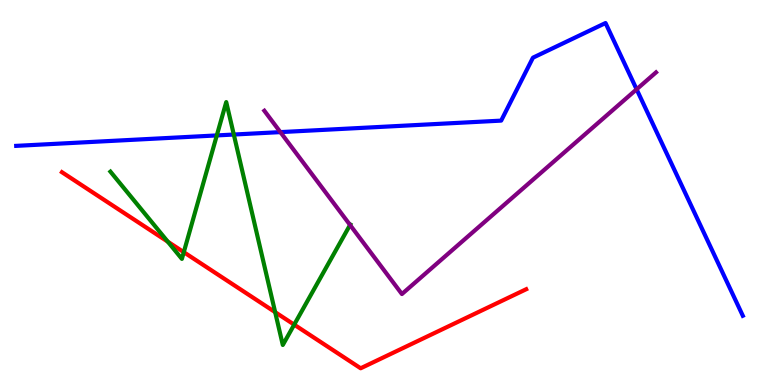[{'lines': ['blue', 'red'], 'intersections': []}, {'lines': ['green', 'red'], 'intersections': [{'x': 2.16, 'y': 3.72}, {'x': 2.37, 'y': 3.45}, {'x': 3.55, 'y': 1.89}, {'x': 3.8, 'y': 1.57}]}, {'lines': ['purple', 'red'], 'intersections': []}, {'lines': ['blue', 'green'], 'intersections': [{'x': 2.8, 'y': 6.48}, {'x': 3.02, 'y': 6.51}]}, {'lines': ['blue', 'purple'], 'intersections': [{'x': 3.62, 'y': 6.57}, {'x': 8.21, 'y': 7.68}]}, {'lines': ['green', 'purple'], 'intersections': [{'x': 4.52, 'y': 4.16}]}]